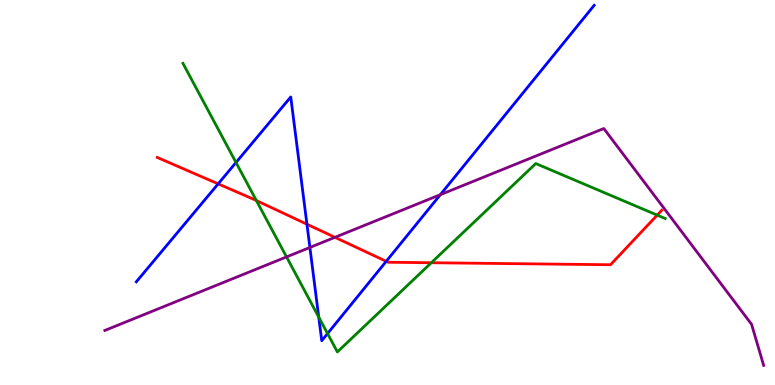[{'lines': ['blue', 'red'], 'intersections': [{'x': 2.81, 'y': 5.22}, {'x': 3.96, 'y': 4.18}, {'x': 4.98, 'y': 3.21}]}, {'lines': ['green', 'red'], 'intersections': [{'x': 3.31, 'y': 4.79}, {'x': 5.57, 'y': 3.18}, {'x': 8.48, 'y': 4.41}]}, {'lines': ['purple', 'red'], 'intersections': [{'x': 4.32, 'y': 3.84}]}, {'lines': ['blue', 'green'], 'intersections': [{'x': 3.05, 'y': 5.78}, {'x': 4.11, 'y': 1.76}, {'x': 4.23, 'y': 1.34}]}, {'lines': ['blue', 'purple'], 'intersections': [{'x': 4.0, 'y': 3.57}, {'x': 5.68, 'y': 4.94}]}, {'lines': ['green', 'purple'], 'intersections': [{'x': 3.7, 'y': 3.33}]}]